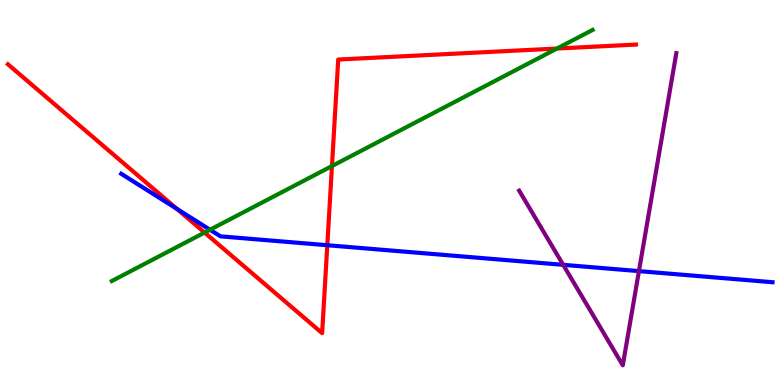[{'lines': ['blue', 'red'], 'intersections': [{'x': 2.28, 'y': 4.57}, {'x': 4.22, 'y': 3.63}]}, {'lines': ['green', 'red'], 'intersections': [{'x': 2.64, 'y': 3.96}, {'x': 4.28, 'y': 5.69}, {'x': 7.19, 'y': 8.74}]}, {'lines': ['purple', 'red'], 'intersections': []}, {'lines': ['blue', 'green'], 'intersections': [{'x': 2.71, 'y': 4.03}]}, {'lines': ['blue', 'purple'], 'intersections': [{'x': 7.27, 'y': 3.12}, {'x': 8.24, 'y': 2.96}]}, {'lines': ['green', 'purple'], 'intersections': []}]